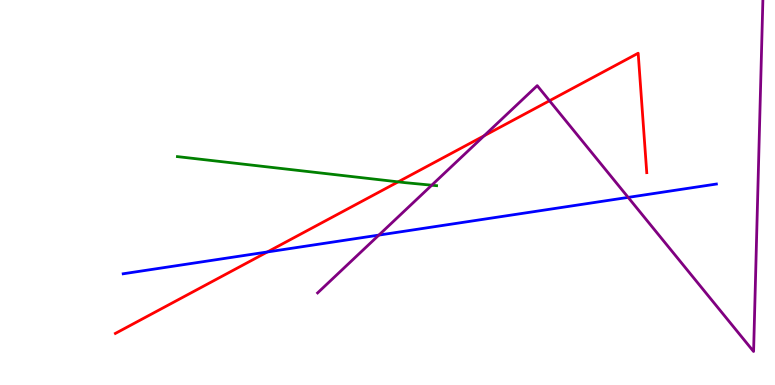[{'lines': ['blue', 'red'], 'intersections': [{'x': 3.45, 'y': 3.46}]}, {'lines': ['green', 'red'], 'intersections': [{'x': 5.14, 'y': 5.28}]}, {'lines': ['purple', 'red'], 'intersections': [{'x': 6.25, 'y': 6.47}, {'x': 7.09, 'y': 7.38}]}, {'lines': ['blue', 'green'], 'intersections': []}, {'lines': ['blue', 'purple'], 'intersections': [{'x': 4.89, 'y': 3.89}, {'x': 8.11, 'y': 4.87}]}, {'lines': ['green', 'purple'], 'intersections': [{'x': 5.57, 'y': 5.19}]}]